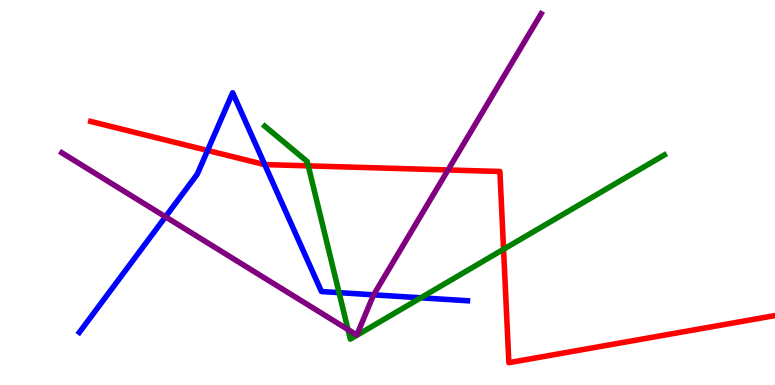[{'lines': ['blue', 'red'], 'intersections': [{'x': 2.68, 'y': 6.09}, {'x': 3.42, 'y': 5.73}]}, {'lines': ['green', 'red'], 'intersections': [{'x': 3.98, 'y': 5.69}, {'x': 6.5, 'y': 3.53}]}, {'lines': ['purple', 'red'], 'intersections': [{'x': 5.78, 'y': 5.59}]}, {'lines': ['blue', 'green'], 'intersections': [{'x': 4.37, 'y': 2.4}, {'x': 5.43, 'y': 2.26}]}, {'lines': ['blue', 'purple'], 'intersections': [{'x': 2.14, 'y': 4.37}, {'x': 4.82, 'y': 2.34}]}, {'lines': ['green', 'purple'], 'intersections': [{'x': 4.49, 'y': 1.44}]}]